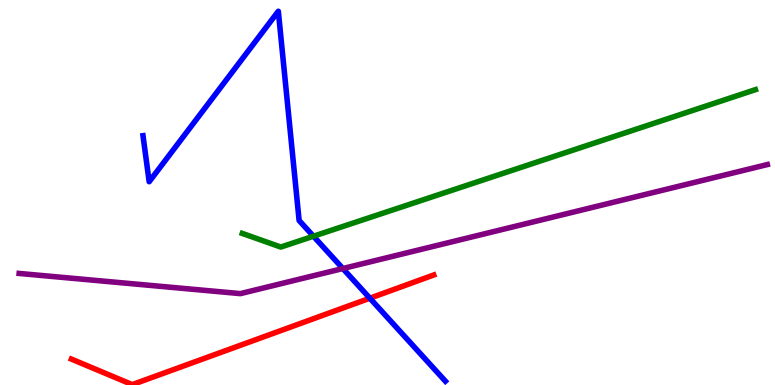[{'lines': ['blue', 'red'], 'intersections': [{'x': 4.77, 'y': 2.25}]}, {'lines': ['green', 'red'], 'intersections': []}, {'lines': ['purple', 'red'], 'intersections': []}, {'lines': ['blue', 'green'], 'intersections': [{'x': 4.04, 'y': 3.86}]}, {'lines': ['blue', 'purple'], 'intersections': [{'x': 4.42, 'y': 3.03}]}, {'lines': ['green', 'purple'], 'intersections': []}]